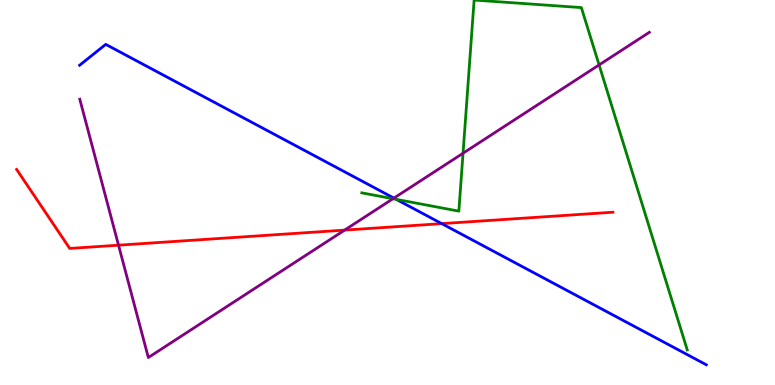[{'lines': ['blue', 'red'], 'intersections': [{'x': 5.7, 'y': 4.19}]}, {'lines': ['green', 'red'], 'intersections': []}, {'lines': ['purple', 'red'], 'intersections': [{'x': 1.53, 'y': 3.63}, {'x': 4.45, 'y': 4.02}]}, {'lines': ['blue', 'green'], 'intersections': [{'x': 5.11, 'y': 4.82}]}, {'lines': ['blue', 'purple'], 'intersections': [{'x': 5.08, 'y': 4.85}]}, {'lines': ['green', 'purple'], 'intersections': [{'x': 5.07, 'y': 4.84}, {'x': 5.97, 'y': 6.02}, {'x': 7.73, 'y': 8.31}]}]